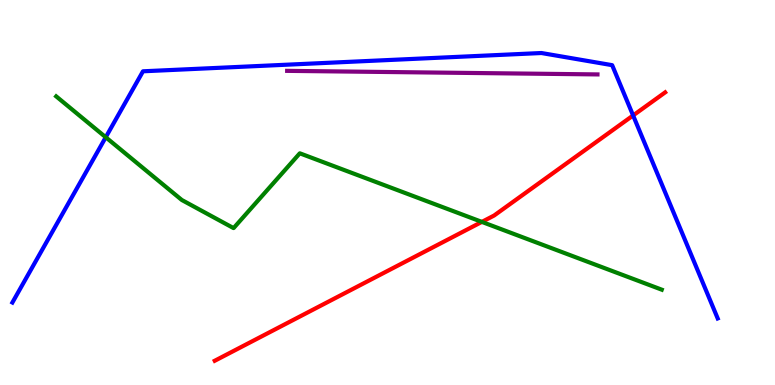[{'lines': ['blue', 'red'], 'intersections': [{'x': 8.17, 'y': 7.0}]}, {'lines': ['green', 'red'], 'intersections': [{'x': 6.22, 'y': 4.24}]}, {'lines': ['purple', 'red'], 'intersections': []}, {'lines': ['blue', 'green'], 'intersections': [{'x': 1.36, 'y': 6.44}]}, {'lines': ['blue', 'purple'], 'intersections': []}, {'lines': ['green', 'purple'], 'intersections': []}]